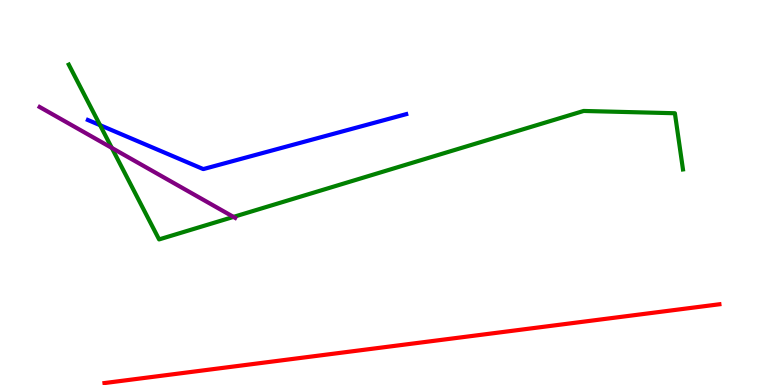[{'lines': ['blue', 'red'], 'intersections': []}, {'lines': ['green', 'red'], 'intersections': []}, {'lines': ['purple', 'red'], 'intersections': []}, {'lines': ['blue', 'green'], 'intersections': [{'x': 1.29, 'y': 6.75}]}, {'lines': ['blue', 'purple'], 'intersections': []}, {'lines': ['green', 'purple'], 'intersections': [{'x': 1.44, 'y': 6.16}, {'x': 3.01, 'y': 4.37}]}]